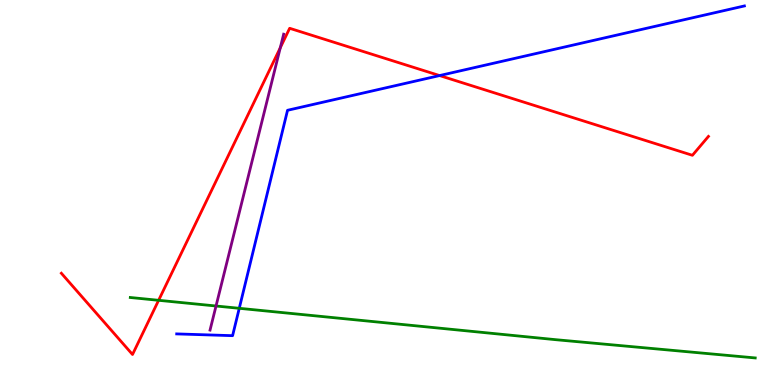[{'lines': ['blue', 'red'], 'intersections': [{'x': 5.67, 'y': 8.04}]}, {'lines': ['green', 'red'], 'intersections': [{'x': 2.05, 'y': 2.2}]}, {'lines': ['purple', 'red'], 'intersections': [{'x': 3.62, 'y': 8.76}]}, {'lines': ['blue', 'green'], 'intersections': [{'x': 3.09, 'y': 1.99}]}, {'lines': ['blue', 'purple'], 'intersections': []}, {'lines': ['green', 'purple'], 'intersections': [{'x': 2.79, 'y': 2.05}]}]